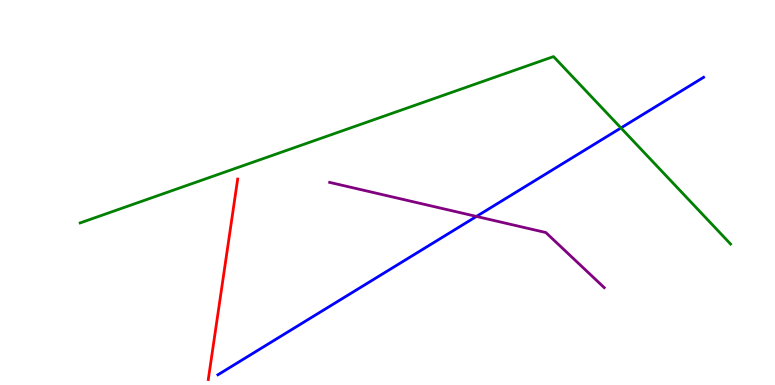[{'lines': ['blue', 'red'], 'intersections': []}, {'lines': ['green', 'red'], 'intersections': []}, {'lines': ['purple', 'red'], 'intersections': []}, {'lines': ['blue', 'green'], 'intersections': [{'x': 8.01, 'y': 6.68}]}, {'lines': ['blue', 'purple'], 'intersections': [{'x': 6.15, 'y': 4.38}]}, {'lines': ['green', 'purple'], 'intersections': []}]